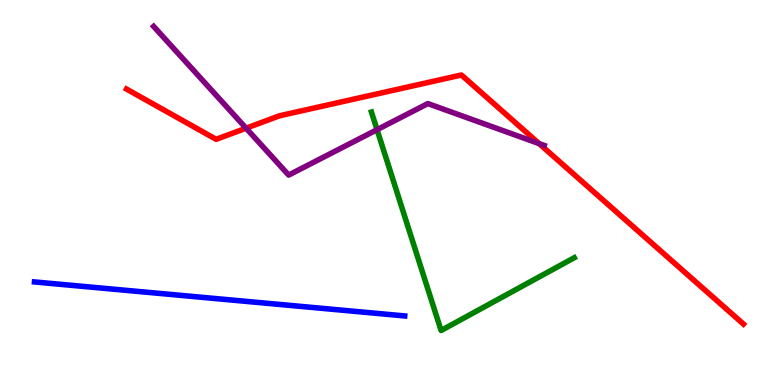[{'lines': ['blue', 'red'], 'intersections': []}, {'lines': ['green', 'red'], 'intersections': []}, {'lines': ['purple', 'red'], 'intersections': [{'x': 3.18, 'y': 6.67}, {'x': 6.96, 'y': 6.27}]}, {'lines': ['blue', 'green'], 'intersections': []}, {'lines': ['blue', 'purple'], 'intersections': []}, {'lines': ['green', 'purple'], 'intersections': [{'x': 4.87, 'y': 6.63}]}]